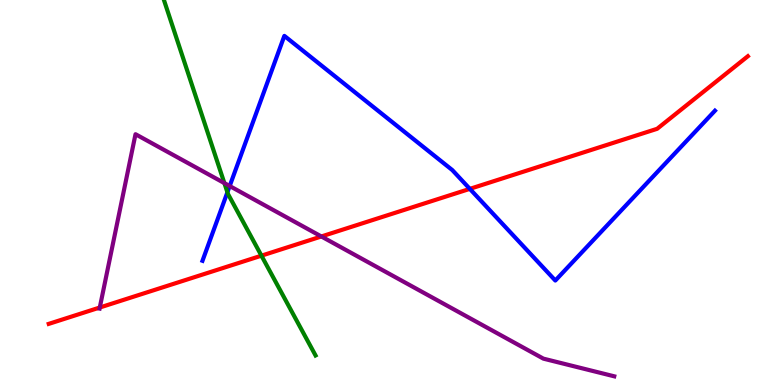[{'lines': ['blue', 'red'], 'intersections': [{'x': 6.06, 'y': 5.09}]}, {'lines': ['green', 'red'], 'intersections': [{'x': 3.37, 'y': 3.36}]}, {'lines': ['purple', 'red'], 'intersections': [{'x': 1.29, 'y': 2.01}, {'x': 4.15, 'y': 3.86}]}, {'lines': ['blue', 'green'], 'intersections': [{'x': 2.93, 'y': 5.01}]}, {'lines': ['blue', 'purple'], 'intersections': [{'x': 2.96, 'y': 5.17}]}, {'lines': ['green', 'purple'], 'intersections': [{'x': 2.9, 'y': 5.24}]}]